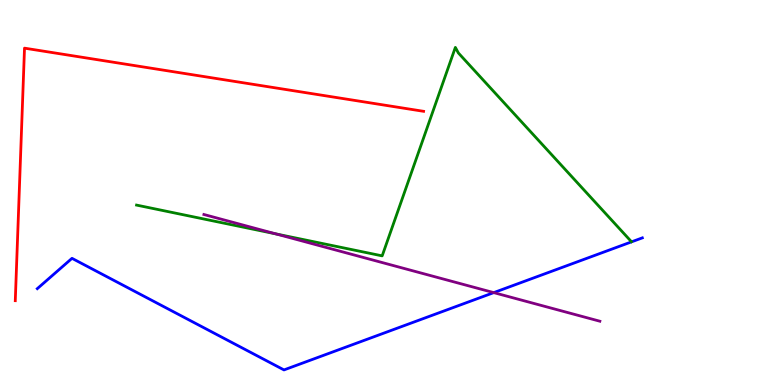[{'lines': ['blue', 'red'], 'intersections': []}, {'lines': ['green', 'red'], 'intersections': []}, {'lines': ['purple', 'red'], 'intersections': []}, {'lines': ['blue', 'green'], 'intersections': []}, {'lines': ['blue', 'purple'], 'intersections': [{'x': 6.37, 'y': 2.4}]}, {'lines': ['green', 'purple'], 'intersections': [{'x': 3.56, 'y': 3.93}]}]